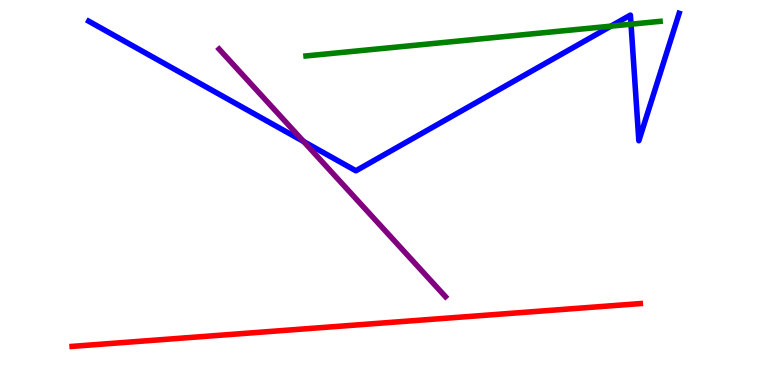[{'lines': ['blue', 'red'], 'intersections': []}, {'lines': ['green', 'red'], 'intersections': []}, {'lines': ['purple', 'red'], 'intersections': []}, {'lines': ['blue', 'green'], 'intersections': [{'x': 7.88, 'y': 9.32}, {'x': 8.14, 'y': 9.37}]}, {'lines': ['blue', 'purple'], 'intersections': [{'x': 3.92, 'y': 6.32}]}, {'lines': ['green', 'purple'], 'intersections': []}]